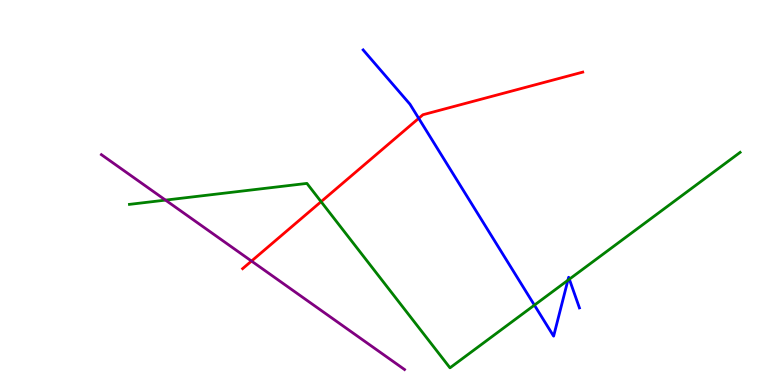[{'lines': ['blue', 'red'], 'intersections': [{'x': 5.4, 'y': 6.93}]}, {'lines': ['green', 'red'], 'intersections': [{'x': 4.14, 'y': 4.76}]}, {'lines': ['purple', 'red'], 'intersections': [{'x': 3.25, 'y': 3.22}]}, {'lines': ['blue', 'green'], 'intersections': [{'x': 6.9, 'y': 2.07}, {'x': 7.33, 'y': 2.72}, {'x': 7.35, 'y': 2.75}]}, {'lines': ['blue', 'purple'], 'intersections': []}, {'lines': ['green', 'purple'], 'intersections': [{'x': 2.14, 'y': 4.8}]}]